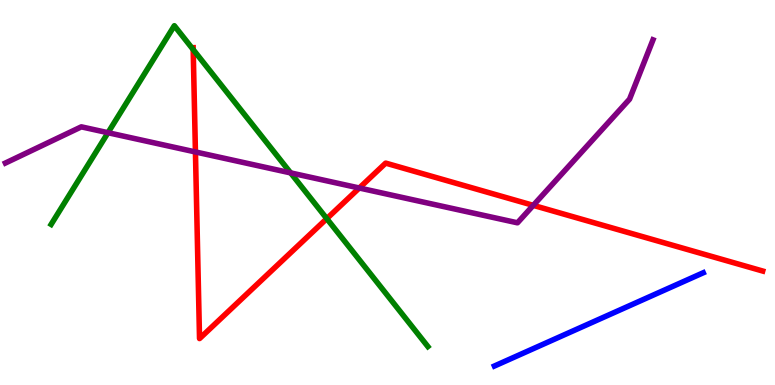[{'lines': ['blue', 'red'], 'intersections': []}, {'lines': ['green', 'red'], 'intersections': [{'x': 2.49, 'y': 8.71}, {'x': 4.22, 'y': 4.32}]}, {'lines': ['purple', 'red'], 'intersections': [{'x': 2.52, 'y': 6.05}, {'x': 4.64, 'y': 5.12}, {'x': 6.88, 'y': 4.67}]}, {'lines': ['blue', 'green'], 'intersections': []}, {'lines': ['blue', 'purple'], 'intersections': []}, {'lines': ['green', 'purple'], 'intersections': [{'x': 1.39, 'y': 6.55}, {'x': 3.75, 'y': 5.51}]}]